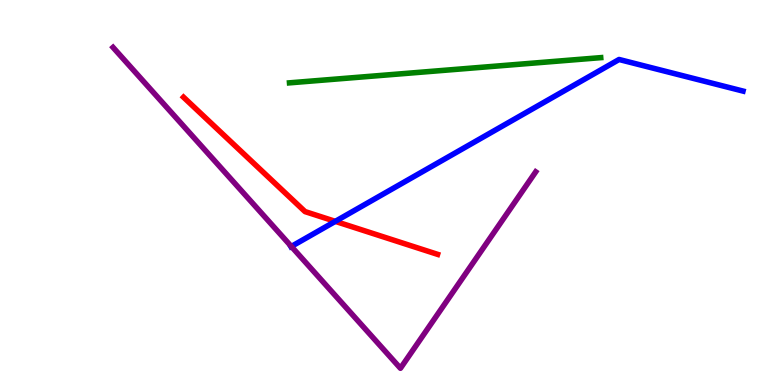[{'lines': ['blue', 'red'], 'intersections': [{'x': 4.33, 'y': 4.25}]}, {'lines': ['green', 'red'], 'intersections': []}, {'lines': ['purple', 'red'], 'intersections': []}, {'lines': ['blue', 'green'], 'intersections': []}, {'lines': ['blue', 'purple'], 'intersections': [{'x': 3.76, 'y': 3.6}]}, {'lines': ['green', 'purple'], 'intersections': []}]